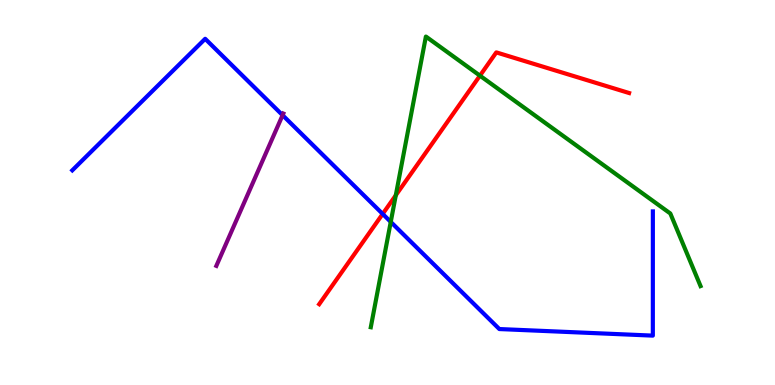[{'lines': ['blue', 'red'], 'intersections': [{'x': 4.94, 'y': 4.44}]}, {'lines': ['green', 'red'], 'intersections': [{'x': 5.11, 'y': 4.93}, {'x': 6.19, 'y': 8.03}]}, {'lines': ['purple', 'red'], 'intersections': []}, {'lines': ['blue', 'green'], 'intersections': [{'x': 5.04, 'y': 4.24}]}, {'lines': ['blue', 'purple'], 'intersections': [{'x': 3.65, 'y': 7.01}]}, {'lines': ['green', 'purple'], 'intersections': []}]